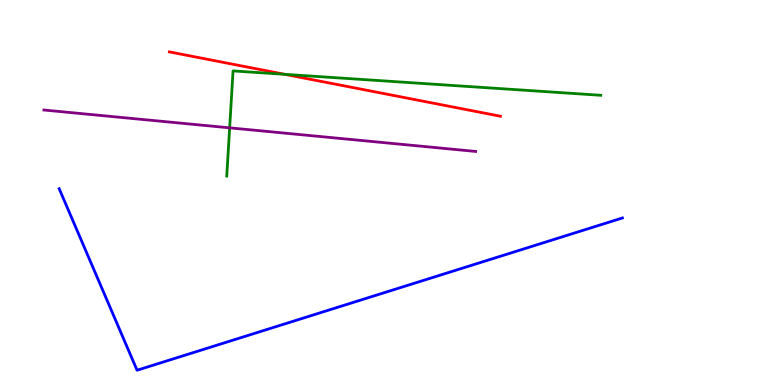[{'lines': ['blue', 'red'], 'intersections': []}, {'lines': ['green', 'red'], 'intersections': [{'x': 3.68, 'y': 8.07}]}, {'lines': ['purple', 'red'], 'intersections': []}, {'lines': ['blue', 'green'], 'intersections': []}, {'lines': ['blue', 'purple'], 'intersections': []}, {'lines': ['green', 'purple'], 'intersections': [{'x': 2.96, 'y': 6.68}]}]